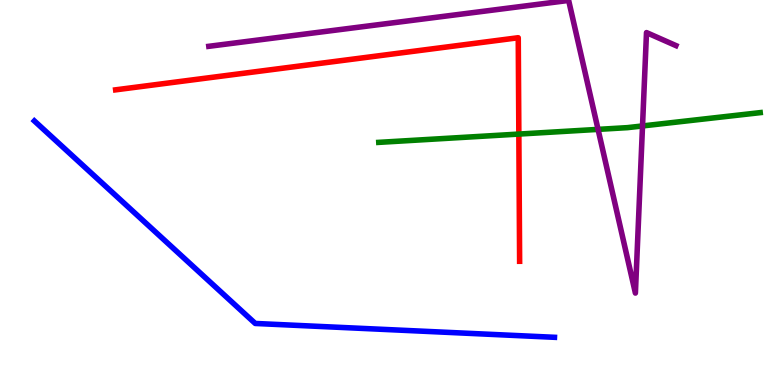[{'lines': ['blue', 'red'], 'intersections': []}, {'lines': ['green', 'red'], 'intersections': [{'x': 6.69, 'y': 6.52}]}, {'lines': ['purple', 'red'], 'intersections': []}, {'lines': ['blue', 'green'], 'intersections': []}, {'lines': ['blue', 'purple'], 'intersections': []}, {'lines': ['green', 'purple'], 'intersections': [{'x': 7.72, 'y': 6.64}, {'x': 8.29, 'y': 6.73}]}]